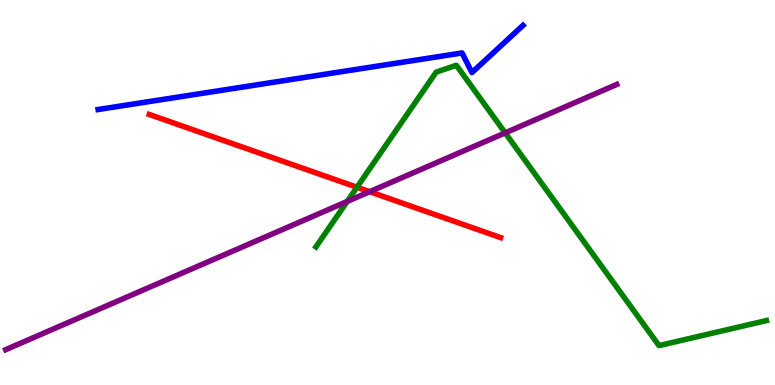[{'lines': ['blue', 'red'], 'intersections': []}, {'lines': ['green', 'red'], 'intersections': [{'x': 4.61, 'y': 5.14}]}, {'lines': ['purple', 'red'], 'intersections': [{'x': 4.77, 'y': 5.02}]}, {'lines': ['blue', 'green'], 'intersections': []}, {'lines': ['blue', 'purple'], 'intersections': []}, {'lines': ['green', 'purple'], 'intersections': [{'x': 4.48, 'y': 4.77}, {'x': 6.52, 'y': 6.55}]}]